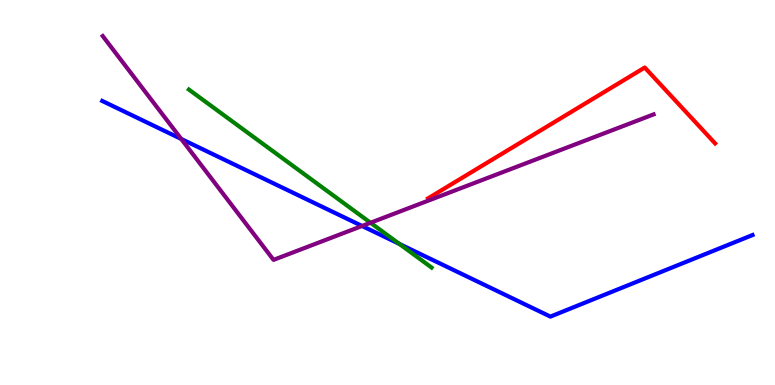[{'lines': ['blue', 'red'], 'intersections': []}, {'lines': ['green', 'red'], 'intersections': []}, {'lines': ['purple', 'red'], 'intersections': []}, {'lines': ['blue', 'green'], 'intersections': [{'x': 5.15, 'y': 3.66}]}, {'lines': ['blue', 'purple'], 'intersections': [{'x': 2.34, 'y': 6.39}, {'x': 4.67, 'y': 4.13}]}, {'lines': ['green', 'purple'], 'intersections': [{'x': 4.78, 'y': 4.21}]}]